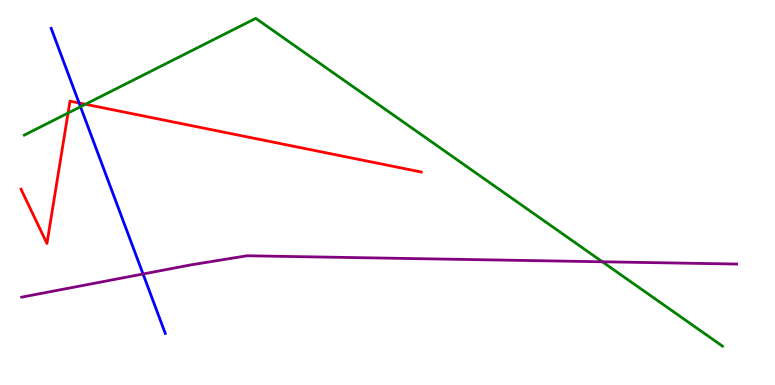[{'lines': ['blue', 'red'], 'intersections': [{'x': 1.02, 'y': 7.33}]}, {'lines': ['green', 'red'], 'intersections': [{'x': 0.878, 'y': 7.06}, {'x': 1.1, 'y': 7.29}]}, {'lines': ['purple', 'red'], 'intersections': []}, {'lines': ['blue', 'green'], 'intersections': [{'x': 1.04, 'y': 7.23}]}, {'lines': ['blue', 'purple'], 'intersections': [{'x': 1.85, 'y': 2.88}]}, {'lines': ['green', 'purple'], 'intersections': [{'x': 7.77, 'y': 3.2}]}]